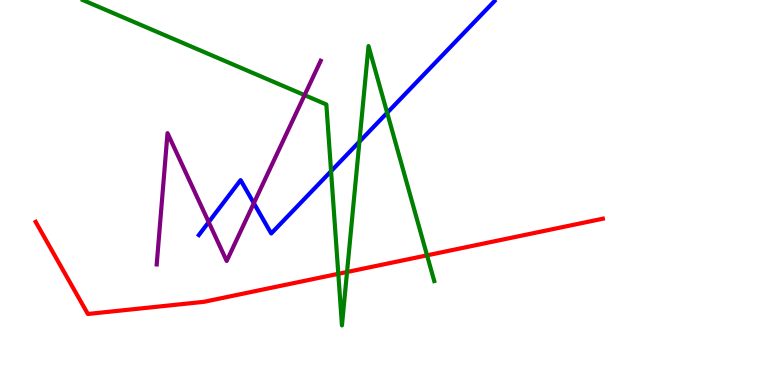[{'lines': ['blue', 'red'], 'intersections': []}, {'lines': ['green', 'red'], 'intersections': [{'x': 4.37, 'y': 2.89}, {'x': 4.48, 'y': 2.93}, {'x': 5.51, 'y': 3.37}]}, {'lines': ['purple', 'red'], 'intersections': []}, {'lines': ['blue', 'green'], 'intersections': [{'x': 4.27, 'y': 5.55}, {'x': 4.64, 'y': 6.32}, {'x': 5.0, 'y': 7.07}]}, {'lines': ['blue', 'purple'], 'intersections': [{'x': 2.69, 'y': 4.23}, {'x': 3.28, 'y': 4.72}]}, {'lines': ['green', 'purple'], 'intersections': [{'x': 3.93, 'y': 7.53}]}]